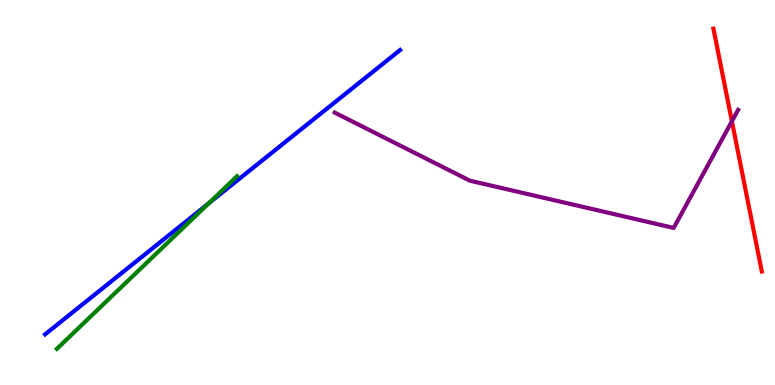[{'lines': ['blue', 'red'], 'intersections': []}, {'lines': ['green', 'red'], 'intersections': []}, {'lines': ['purple', 'red'], 'intersections': [{'x': 9.44, 'y': 6.85}]}, {'lines': ['blue', 'green'], 'intersections': [{'x': 2.7, 'y': 4.72}]}, {'lines': ['blue', 'purple'], 'intersections': []}, {'lines': ['green', 'purple'], 'intersections': []}]